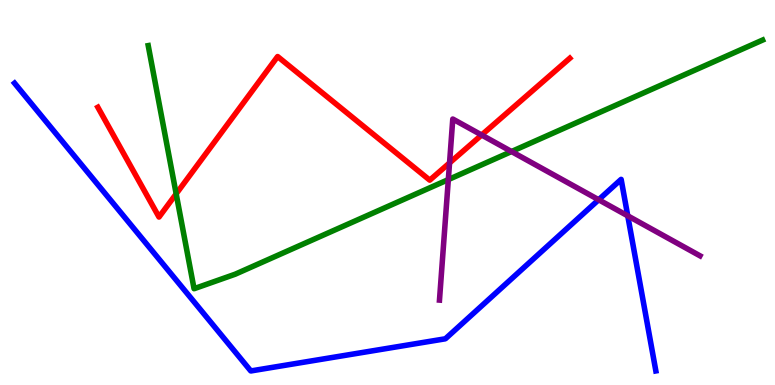[{'lines': ['blue', 'red'], 'intersections': []}, {'lines': ['green', 'red'], 'intersections': [{'x': 2.27, 'y': 4.97}]}, {'lines': ['purple', 'red'], 'intersections': [{'x': 5.8, 'y': 5.77}, {'x': 6.21, 'y': 6.49}]}, {'lines': ['blue', 'green'], 'intersections': []}, {'lines': ['blue', 'purple'], 'intersections': [{'x': 7.72, 'y': 4.81}, {'x': 8.1, 'y': 4.39}]}, {'lines': ['green', 'purple'], 'intersections': [{'x': 5.78, 'y': 5.34}, {'x': 6.6, 'y': 6.06}]}]